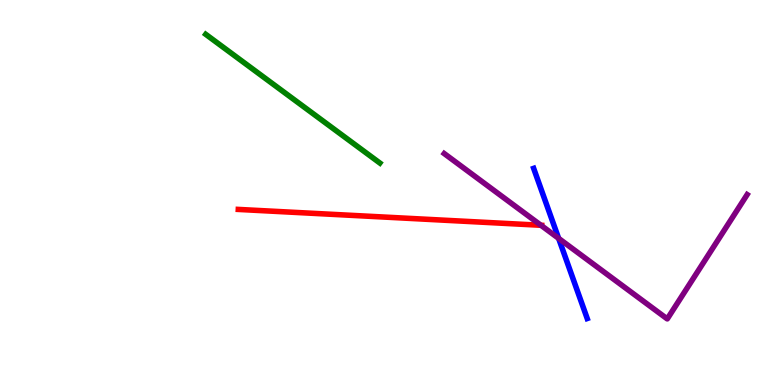[{'lines': ['blue', 'red'], 'intersections': []}, {'lines': ['green', 'red'], 'intersections': []}, {'lines': ['purple', 'red'], 'intersections': [{'x': 6.98, 'y': 4.15}]}, {'lines': ['blue', 'green'], 'intersections': []}, {'lines': ['blue', 'purple'], 'intersections': [{'x': 7.21, 'y': 3.81}]}, {'lines': ['green', 'purple'], 'intersections': []}]